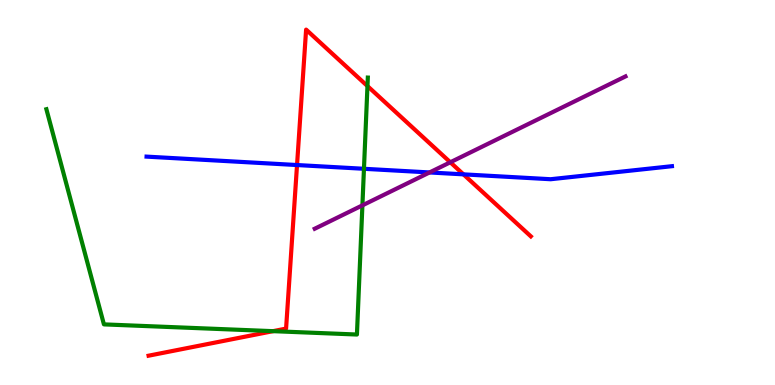[{'lines': ['blue', 'red'], 'intersections': [{'x': 3.83, 'y': 5.71}, {'x': 5.98, 'y': 5.47}]}, {'lines': ['green', 'red'], 'intersections': [{'x': 3.52, 'y': 1.4}, {'x': 4.74, 'y': 7.76}]}, {'lines': ['purple', 'red'], 'intersections': [{'x': 5.81, 'y': 5.79}]}, {'lines': ['blue', 'green'], 'intersections': [{'x': 4.7, 'y': 5.62}]}, {'lines': ['blue', 'purple'], 'intersections': [{'x': 5.54, 'y': 5.52}]}, {'lines': ['green', 'purple'], 'intersections': [{'x': 4.68, 'y': 4.67}]}]